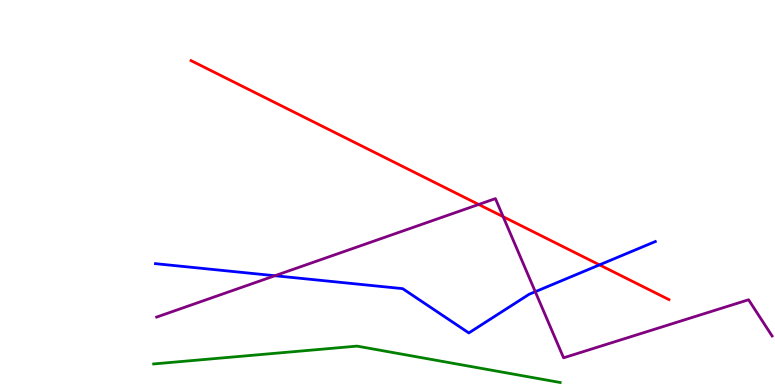[{'lines': ['blue', 'red'], 'intersections': [{'x': 7.74, 'y': 3.12}]}, {'lines': ['green', 'red'], 'intersections': []}, {'lines': ['purple', 'red'], 'intersections': [{'x': 6.18, 'y': 4.69}, {'x': 6.49, 'y': 4.37}]}, {'lines': ['blue', 'green'], 'intersections': []}, {'lines': ['blue', 'purple'], 'intersections': [{'x': 3.55, 'y': 2.84}, {'x': 6.91, 'y': 2.42}]}, {'lines': ['green', 'purple'], 'intersections': []}]